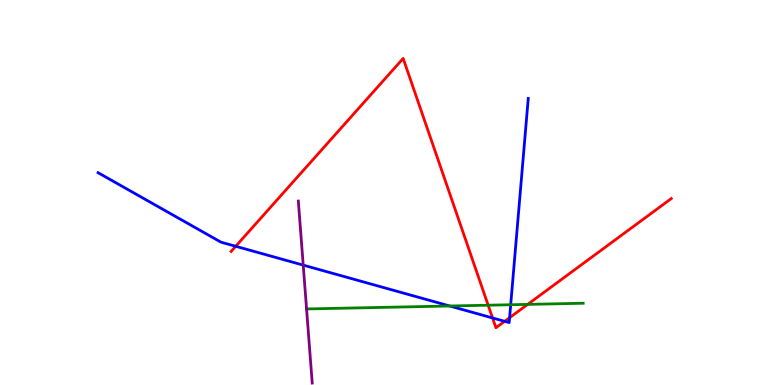[{'lines': ['blue', 'red'], 'intersections': [{'x': 3.04, 'y': 3.6}, {'x': 6.36, 'y': 1.74}, {'x': 6.51, 'y': 1.65}, {'x': 6.58, 'y': 1.75}]}, {'lines': ['green', 'red'], 'intersections': [{'x': 6.3, 'y': 2.07}, {'x': 6.81, 'y': 2.09}]}, {'lines': ['purple', 'red'], 'intersections': []}, {'lines': ['blue', 'green'], 'intersections': [{'x': 5.8, 'y': 2.05}, {'x': 6.59, 'y': 2.08}]}, {'lines': ['blue', 'purple'], 'intersections': [{'x': 3.91, 'y': 3.11}]}, {'lines': ['green', 'purple'], 'intersections': [{'x': 3.96, 'y': 1.98}]}]